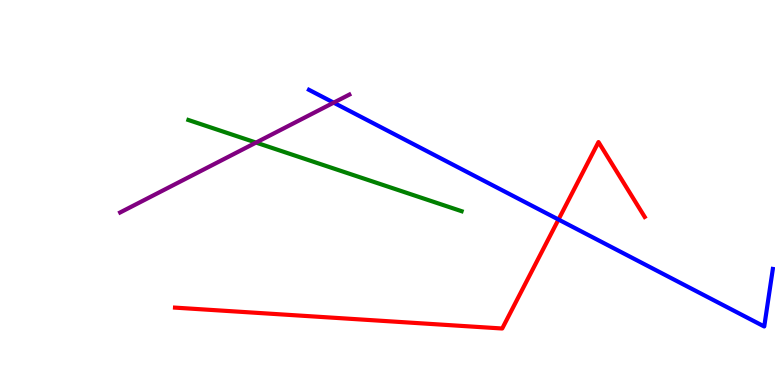[{'lines': ['blue', 'red'], 'intersections': [{'x': 7.21, 'y': 4.3}]}, {'lines': ['green', 'red'], 'intersections': []}, {'lines': ['purple', 'red'], 'intersections': []}, {'lines': ['blue', 'green'], 'intersections': []}, {'lines': ['blue', 'purple'], 'intersections': [{'x': 4.31, 'y': 7.33}]}, {'lines': ['green', 'purple'], 'intersections': [{'x': 3.3, 'y': 6.3}]}]